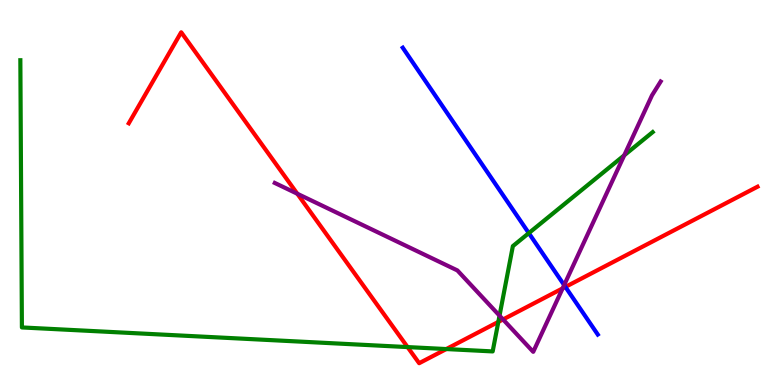[{'lines': ['blue', 'red'], 'intersections': [{'x': 7.3, 'y': 2.55}]}, {'lines': ['green', 'red'], 'intersections': [{'x': 5.26, 'y': 0.985}, {'x': 5.76, 'y': 0.934}, {'x': 6.43, 'y': 1.64}]}, {'lines': ['purple', 'red'], 'intersections': [{'x': 3.84, 'y': 4.97}, {'x': 6.49, 'y': 1.7}, {'x': 7.26, 'y': 2.51}]}, {'lines': ['blue', 'green'], 'intersections': [{'x': 6.82, 'y': 3.95}]}, {'lines': ['blue', 'purple'], 'intersections': [{'x': 7.28, 'y': 2.6}]}, {'lines': ['green', 'purple'], 'intersections': [{'x': 6.45, 'y': 1.8}, {'x': 8.05, 'y': 5.97}]}]